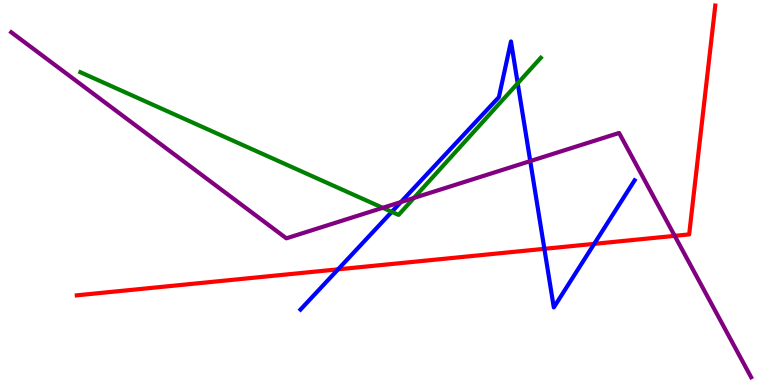[{'lines': ['blue', 'red'], 'intersections': [{'x': 4.36, 'y': 3.0}, {'x': 7.02, 'y': 3.54}, {'x': 7.67, 'y': 3.67}]}, {'lines': ['green', 'red'], 'intersections': []}, {'lines': ['purple', 'red'], 'intersections': [{'x': 8.71, 'y': 3.87}]}, {'lines': ['blue', 'green'], 'intersections': [{'x': 5.06, 'y': 4.5}, {'x': 6.68, 'y': 7.84}]}, {'lines': ['blue', 'purple'], 'intersections': [{'x': 5.17, 'y': 4.75}, {'x': 6.84, 'y': 5.82}]}, {'lines': ['green', 'purple'], 'intersections': [{'x': 4.94, 'y': 4.6}, {'x': 5.34, 'y': 4.86}]}]